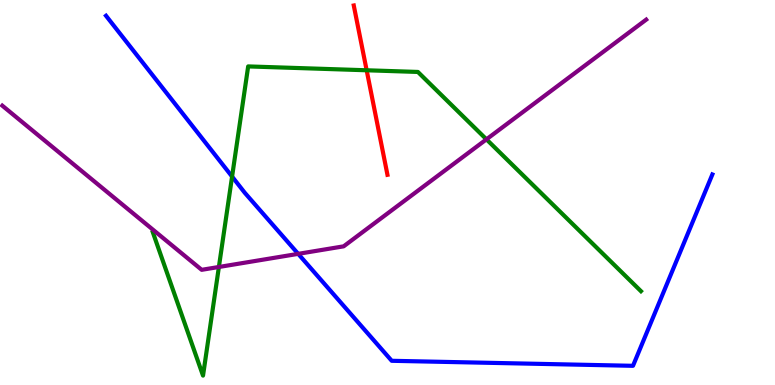[{'lines': ['blue', 'red'], 'intersections': []}, {'lines': ['green', 'red'], 'intersections': [{'x': 4.73, 'y': 8.17}]}, {'lines': ['purple', 'red'], 'intersections': []}, {'lines': ['blue', 'green'], 'intersections': [{'x': 2.99, 'y': 5.41}]}, {'lines': ['blue', 'purple'], 'intersections': [{'x': 3.85, 'y': 3.41}]}, {'lines': ['green', 'purple'], 'intersections': [{'x': 2.82, 'y': 3.07}, {'x': 6.28, 'y': 6.38}]}]